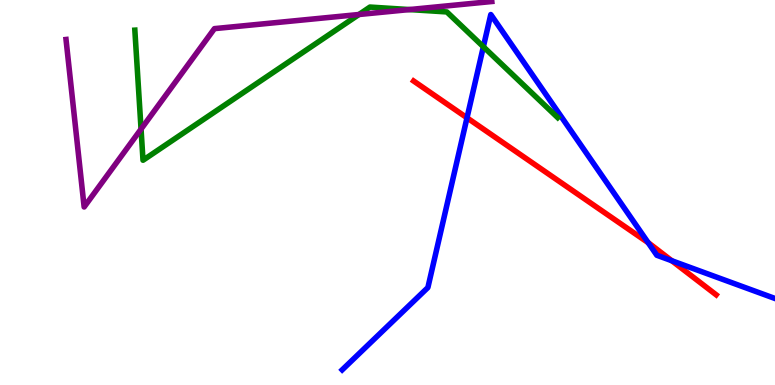[{'lines': ['blue', 'red'], 'intersections': [{'x': 6.03, 'y': 6.94}, {'x': 8.36, 'y': 3.7}, {'x': 8.67, 'y': 3.23}]}, {'lines': ['green', 'red'], 'intersections': []}, {'lines': ['purple', 'red'], 'intersections': []}, {'lines': ['blue', 'green'], 'intersections': [{'x': 6.24, 'y': 8.79}]}, {'lines': ['blue', 'purple'], 'intersections': []}, {'lines': ['green', 'purple'], 'intersections': [{'x': 1.82, 'y': 6.65}, {'x': 4.63, 'y': 9.62}, {'x': 5.28, 'y': 9.75}]}]